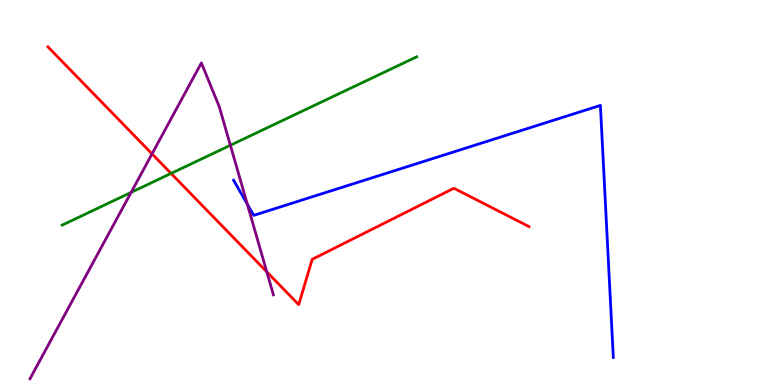[{'lines': ['blue', 'red'], 'intersections': []}, {'lines': ['green', 'red'], 'intersections': [{'x': 2.21, 'y': 5.5}]}, {'lines': ['purple', 'red'], 'intersections': [{'x': 1.96, 'y': 6.0}, {'x': 3.44, 'y': 2.94}]}, {'lines': ['blue', 'green'], 'intersections': []}, {'lines': ['blue', 'purple'], 'intersections': [{'x': 3.19, 'y': 4.7}]}, {'lines': ['green', 'purple'], 'intersections': [{'x': 1.69, 'y': 5.0}, {'x': 2.97, 'y': 6.23}]}]